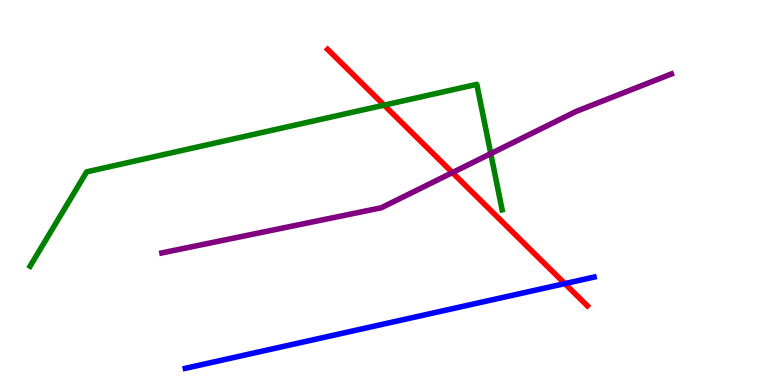[{'lines': ['blue', 'red'], 'intersections': [{'x': 7.29, 'y': 2.63}]}, {'lines': ['green', 'red'], 'intersections': [{'x': 4.96, 'y': 7.27}]}, {'lines': ['purple', 'red'], 'intersections': [{'x': 5.84, 'y': 5.52}]}, {'lines': ['blue', 'green'], 'intersections': []}, {'lines': ['blue', 'purple'], 'intersections': []}, {'lines': ['green', 'purple'], 'intersections': [{'x': 6.33, 'y': 6.01}]}]